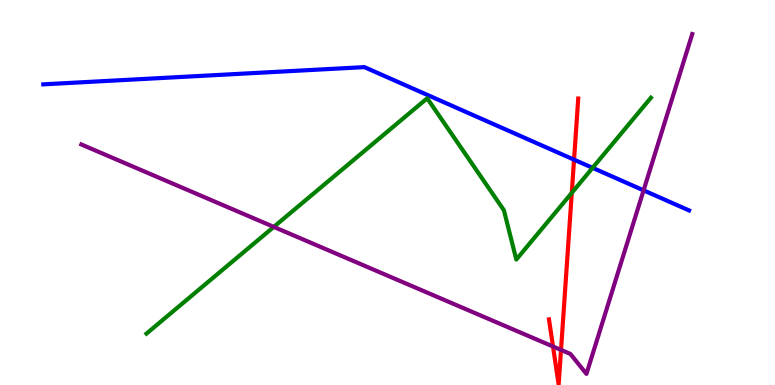[{'lines': ['blue', 'red'], 'intersections': [{'x': 7.41, 'y': 5.85}]}, {'lines': ['green', 'red'], 'intersections': [{'x': 7.38, 'y': 4.99}]}, {'lines': ['purple', 'red'], 'intersections': [{'x': 7.14, 'y': 1.0}, {'x': 7.24, 'y': 0.911}]}, {'lines': ['blue', 'green'], 'intersections': [{'x': 7.65, 'y': 5.64}]}, {'lines': ['blue', 'purple'], 'intersections': [{'x': 8.3, 'y': 5.06}]}, {'lines': ['green', 'purple'], 'intersections': [{'x': 3.53, 'y': 4.11}]}]